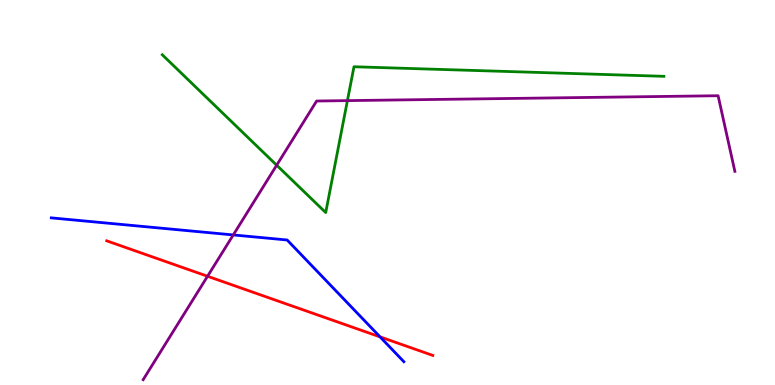[{'lines': ['blue', 'red'], 'intersections': [{'x': 4.9, 'y': 1.25}]}, {'lines': ['green', 'red'], 'intersections': []}, {'lines': ['purple', 'red'], 'intersections': [{'x': 2.68, 'y': 2.82}]}, {'lines': ['blue', 'green'], 'intersections': []}, {'lines': ['blue', 'purple'], 'intersections': [{'x': 3.01, 'y': 3.9}]}, {'lines': ['green', 'purple'], 'intersections': [{'x': 3.57, 'y': 5.71}, {'x': 4.48, 'y': 7.39}]}]